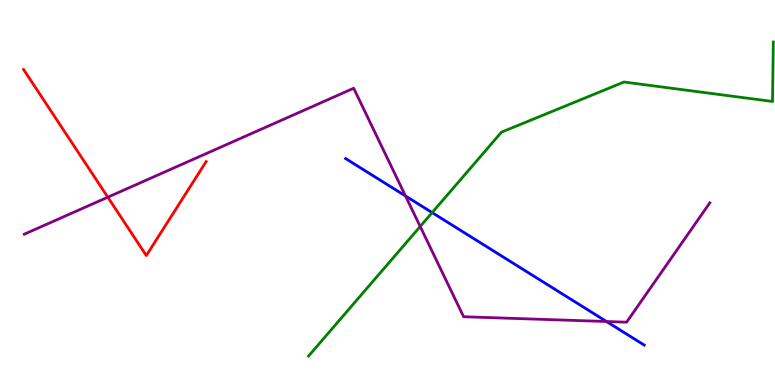[{'lines': ['blue', 'red'], 'intersections': []}, {'lines': ['green', 'red'], 'intersections': []}, {'lines': ['purple', 'red'], 'intersections': [{'x': 1.39, 'y': 4.88}]}, {'lines': ['blue', 'green'], 'intersections': [{'x': 5.58, 'y': 4.48}]}, {'lines': ['blue', 'purple'], 'intersections': [{'x': 5.23, 'y': 4.91}, {'x': 7.83, 'y': 1.65}]}, {'lines': ['green', 'purple'], 'intersections': [{'x': 5.42, 'y': 4.12}]}]